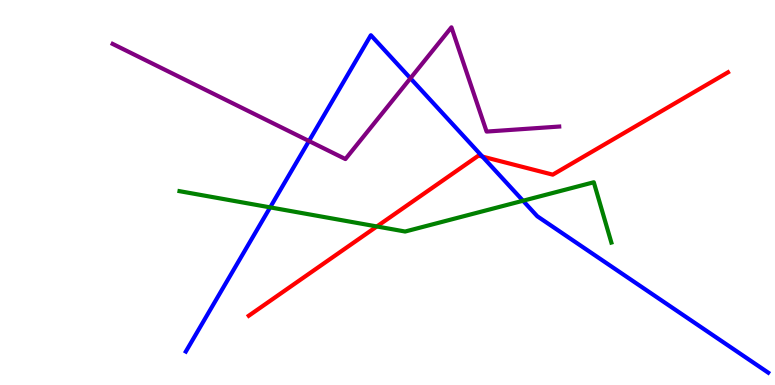[{'lines': ['blue', 'red'], 'intersections': [{'x': 6.22, 'y': 5.93}]}, {'lines': ['green', 'red'], 'intersections': [{'x': 4.86, 'y': 4.12}]}, {'lines': ['purple', 'red'], 'intersections': []}, {'lines': ['blue', 'green'], 'intersections': [{'x': 3.49, 'y': 4.61}, {'x': 6.75, 'y': 4.79}]}, {'lines': ['blue', 'purple'], 'intersections': [{'x': 3.99, 'y': 6.34}, {'x': 5.3, 'y': 7.97}]}, {'lines': ['green', 'purple'], 'intersections': []}]